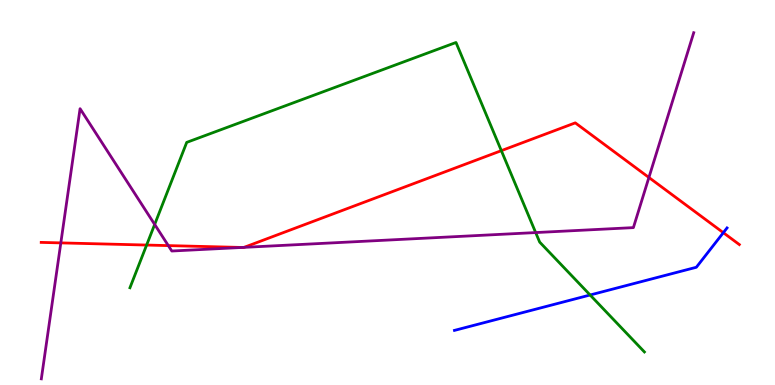[{'lines': ['blue', 'red'], 'intersections': [{'x': 9.33, 'y': 3.96}]}, {'lines': ['green', 'red'], 'intersections': [{'x': 1.89, 'y': 3.64}, {'x': 6.47, 'y': 6.09}]}, {'lines': ['purple', 'red'], 'intersections': [{'x': 0.785, 'y': 3.69}, {'x': 2.17, 'y': 3.62}, {'x': 3.12, 'y': 3.57}, {'x': 3.15, 'y': 3.58}, {'x': 8.37, 'y': 5.39}]}, {'lines': ['blue', 'green'], 'intersections': [{'x': 7.61, 'y': 2.34}]}, {'lines': ['blue', 'purple'], 'intersections': []}, {'lines': ['green', 'purple'], 'intersections': [{'x': 2.0, 'y': 4.17}, {'x': 6.91, 'y': 3.96}]}]